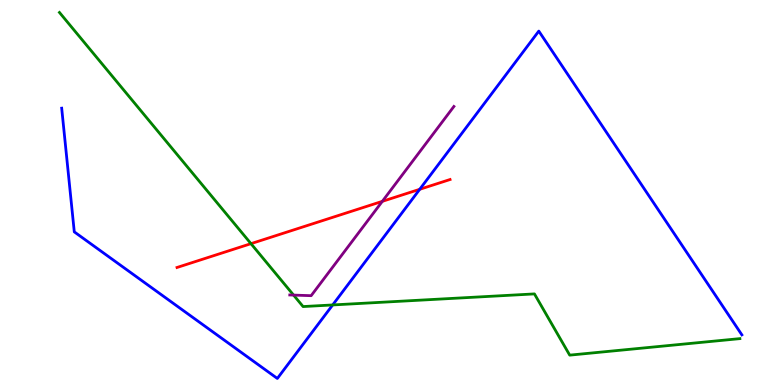[{'lines': ['blue', 'red'], 'intersections': [{'x': 5.42, 'y': 5.08}]}, {'lines': ['green', 'red'], 'intersections': [{'x': 3.24, 'y': 3.67}]}, {'lines': ['purple', 'red'], 'intersections': [{'x': 4.93, 'y': 4.77}]}, {'lines': ['blue', 'green'], 'intersections': [{'x': 4.29, 'y': 2.08}]}, {'lines': ['blue', 'purple'], 'intersections': []}, {'lines': ['green', 'purple'], 'intersections': [{'x': 3.79, 'y': 2.34}]}]